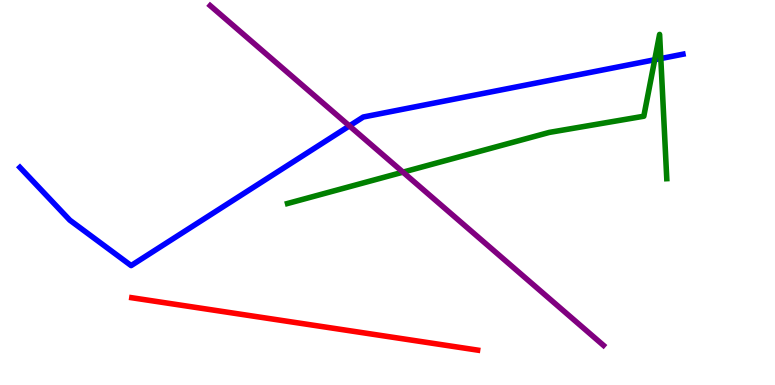[{'lines': ['blue', 'red'], 'intersections': []}, {'lines': ['green', 'red'], 'intersections': []}, {'lines': ['purple', 'red'], 'intersections': []}, {'lines': ['blue', 'green'], 'intersections': [{'x': 8.45, 'y': 8.45}, {'x': 8.53, 'y': 8.48}]}, {'lines': ['blue', 'purple'], 'intersections': [{'x': 4.51, 'y': 6.73}]}, {'lines': ['green', 'purple'], 'intersections': [{'x': 5.2, 'y': 5.53}]}]